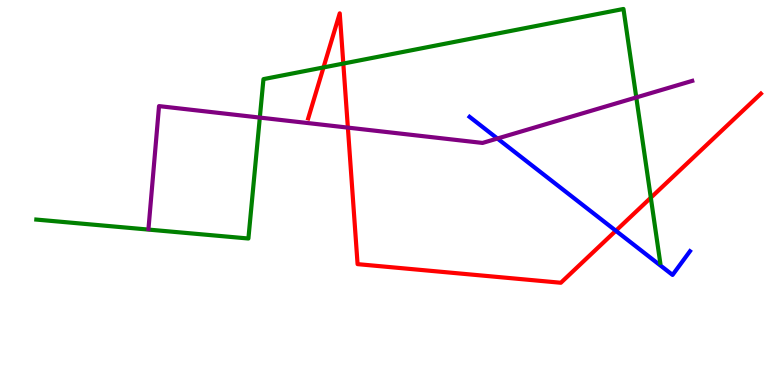[{'lines': ['blue', 'red'], 'intersections': [{'x': 7.95, 'y': 4.01}]}, {'lines': ['green', 'red'], 'intersections': [{'x': 4.17, 'y': 8.25}, {'x': 4.43, 'y': 8.35}, {'x': 8.4, 'y': 4.86}]}, {'lines': ['purple', 'red'], 'intersections': [{'x': 4.49, 'y': 6.69}]}, {'lines': ['blue', 'green'], 'intersections': []}, {'lines': ['blue', 'purple'], 'intersections': [{'x': 6.42, 'y': 6.4}]}, {'lines': ['green', 'purple'], 'intersections': [{'x': 3.35, 'y': 6.95}, {'x': 8.21, 'y': 7.47}]}]